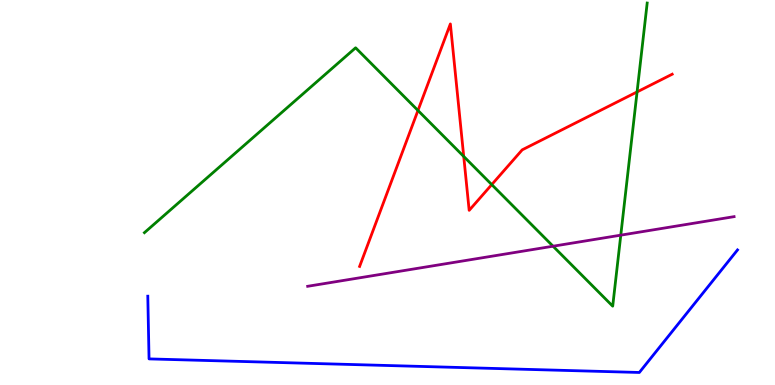[{'lines': ['blue', 'red'], 'intersections': []}, {'lines': ['green', 'red'], 'intersections': [{'x': 5.39, 'y': 7.13}, {'x': 5.98, 'y': 5.94}, {'x': 6.35, 'y': 5.21}, {'x': 8.22, 'y': 7.61}]}, {'lines': ['purple', 'red'], 'intersections': []}, {'lines': ['blue', 'green'], 'intersections': []}, {'lines': ['blue', 'purple'], 'intersections': []}, {'lines': ['green', 'purple'], 'intersections': [{'x': 7.14, 'y': 3.6}, {'x': 8.01, 'y': 3.89}]}]